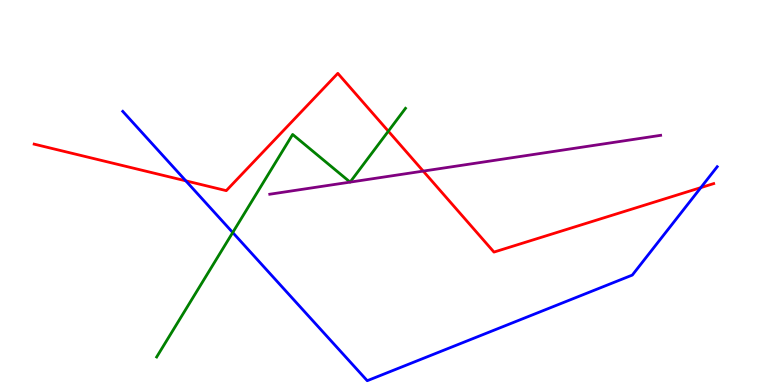[{'lines': ['blue', 'red'], 'intersections': [{'x': 2.4, 'y': 5.3}, {'x': 9.04, 'y': 5.13}]}, {'lines': ['green', 'red'], 'intersections': [{'x': 5.01, 'y': 6.59}]}, {'lines': ['purple', 'red'], 'intersections': [{'x': 5.46, 'y': 5.56}]}, {'lines': ['blue', 'green'], 'intersections': [{'x': 3.0, 'y': 3.96}]}, {'lines': ['blue', 'purple'], 'intersections': []}, {'lines': ['green', 'purple'], 'intersections': [{'x': 4.52, 'y': 5.27}, {'x': 4.52, 'y': 5.27}]}]